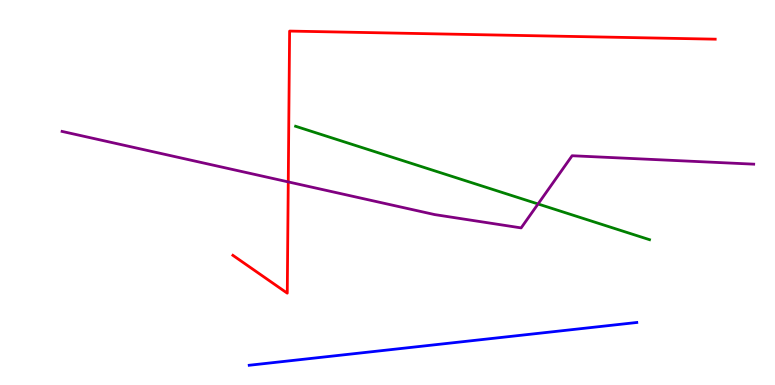[{'lines': ['blue', 'red'], 'intersections': []}, {'lines': ['green', 'red'], 'intersections': []}, {'lines': ['purple', 'red'], 'intersections': [{'x': 3.72, 'y': 5.28}]}, {'lines': ['blue', 'green'], 'intersections': []}, {'lines': ['blue', 'purple'], 'intersections': []}, {'lines': ['green', 'purple'], 'intersections': [{'x': 6.94, 'y': 4.7}]}]